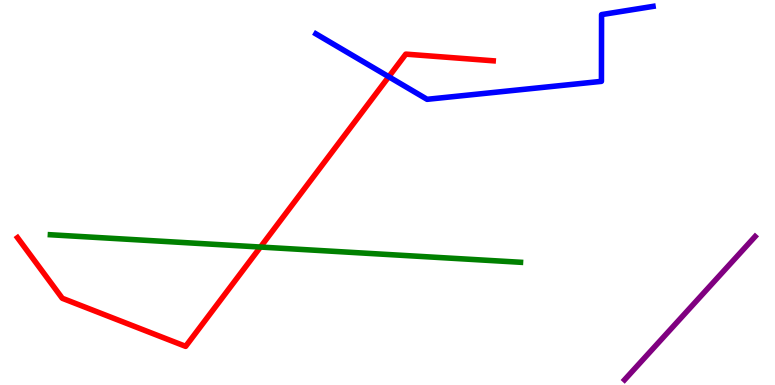[{'lines': ['blue', 'red'], 'intersections': [{'x': 5.02, 'y': 8.01}]}, {'lines': ['green', 'red'], 'intersections': [{'x': 3.36, 'y': 3.58}]}, {'lines': ['purple', 'red'], 'intersections': []}, {'lines': ['blue', 'green'], 'intersections': []}, {'lines': ['blue', 'purple'], 'intersections': []}, {'lines': ['green', 'purple'], 'intersections': []}]